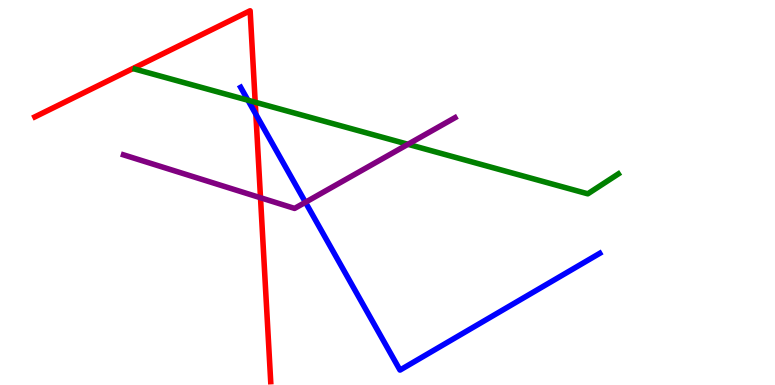[{'lines': ['blue', 'red'], 'intersections': [{'x': 3.3, 'y': 7.03}]}, {'lines': ['green', 'red'], 'intersections': [{'x': 3.29, 'y': 7.34}]}, {'lines': ['purple', 'red'], 'intersections': [{'x': 3.36, 'y': 4.86}]}, {'lines': ['blue', 'green'], 'intersections': [{'x': 3.2, 'y': 7.4}]}, {'lines': ['blue', 'purple'], 'intersections': [{'x': 3.94, 'y': 4.75}]}, {'lines': ['green', 'purple'], 'intersections': [{'x': 5.26, 'y': 6.25}]}]